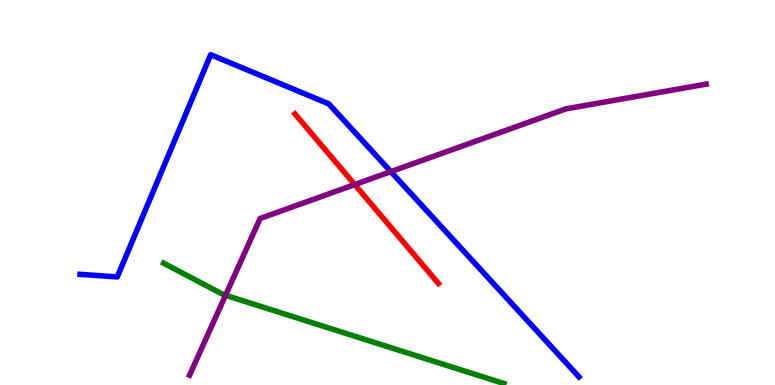[{'lines': ['blue', 'red'], 'intersections': []}, {'lines': ['green', 'red'], 'intersections': []}, {'lines': ['purple', 'red'], 'intersections': [{'x': 4.58, 'y': 5.21}]}, {'lines': ['blue', 'green'], 'intersections': []}, {'lines': ['blue', 'purple'], 'intersections': [{'x': 5.04, 'y': 5.54}]}, {'lines': ['green', 'purple'], 'intersections': [{'x': 2.91, 'y': 2.33}]}]